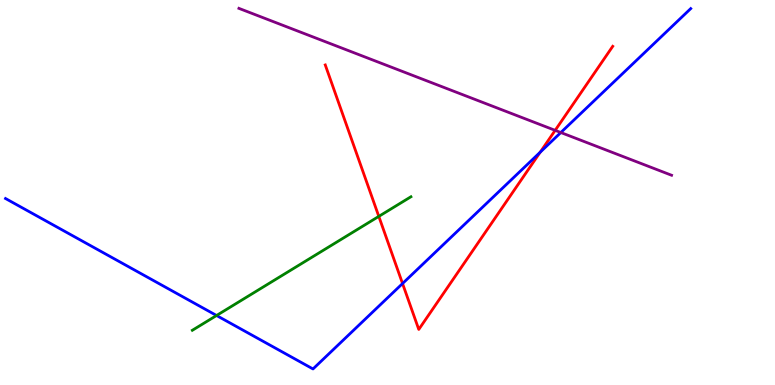[{'lines': ['blue', 'red'], 'intersections': [{'x': 5.19, 'y': 2.64}, {'x': 6.97, 'y': 6.05}]}, {'lines': ['green', 'red'], 'intersections': [{'x': 4.89, 'y': 4.38}]}, {'lines': ['purple', 'red'], 'intersections': [{'x': 7.16, 'y': 6.61}]}, {'lines': ['blue', 'green'], 'intersections': [{'x': 2.79, 'y': 1.81}]}, {'lines': ['blue', 'purple'], 'intersections': [{'x': 7.24, 'y': 6.56}]}, {'lines': ['green', 'purple'], 'intersections': []}]